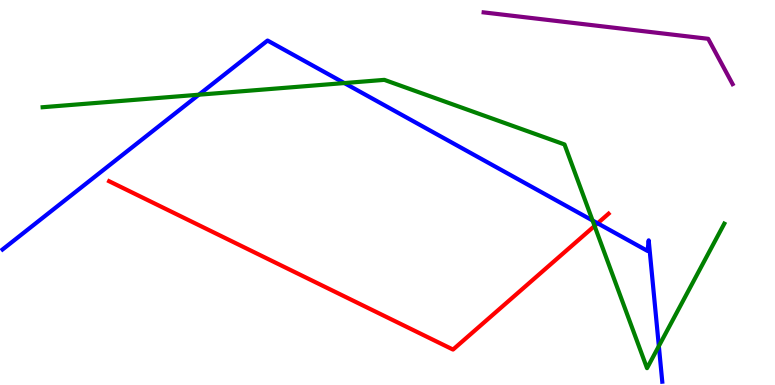[{'lines': ['blue', 'red'], 'intersections': [{'x': 7.71, 'y': 4.2}]}, {'lines': ['green', 'red'], 'intersections': [{'x': 7.67, 'y': 4.13}]}, {'lines': ['purple', 'red'], 'intersections': []}, {'lines': ['blue', 'green'], 'intersections': [{'x': 2.57, 'y': 7.54}, {'x': 4.44, 'y': 7.84}, {'x': 7.65, 'y': 4.27}, {'x': 8.5, 'y': 1.01}]}, {'lines': ['blue', 'purple'], 'intersections': []}, {'lines': ['green', 'purple'], 'intersections': []}]